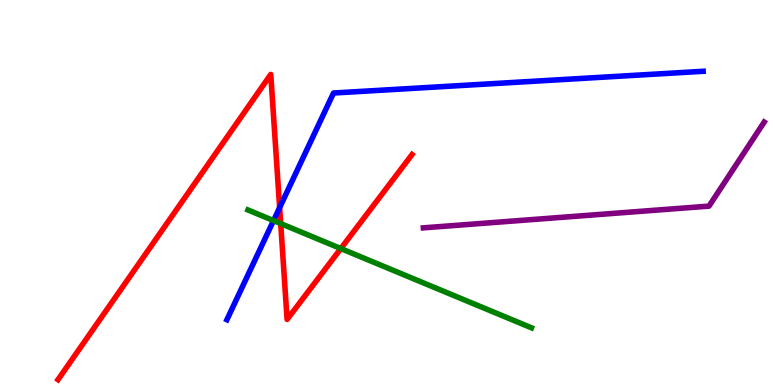[{'lines': ['blue', 'red'], 'intersections': [{'x': 3.61, 'y': 4.61}]}, {'lines': ['green', 'red'], 'intersections': [{'x': 3.62, 'y': 4.19}, {'x': 4.4, 'y': 3.54}]}, {'lines': ['purple', 'red'], 'intersections': []}, {'lines': ['blue', 'green'], 'intersections': [{'x': 3.53, 'y': 4.27}]}, {'lines': ['blue', 'purple'], 'intersections': []}, {'lines': ['green', 'purple'], 'intersections': []}]